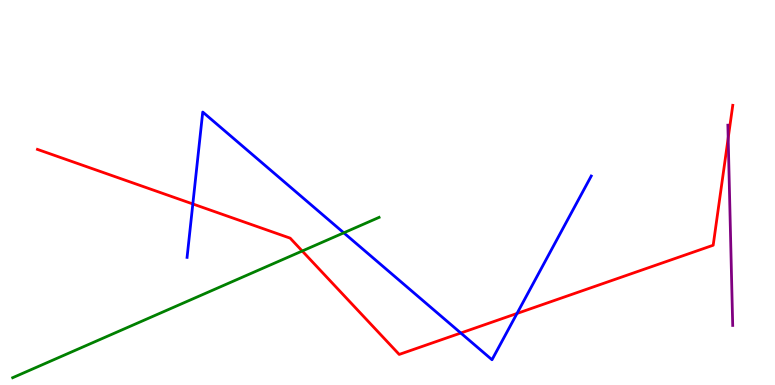[{'lines': ['blue', 'red'], 'intersections': [{'x': 2.49, 'y': 4.7}, {'x': 5.95, 'y': 1.35}, {'x': 6.67, 'y': 1.86}]}, {'lines': ['green', 'red'], 'intersections': [{'x': 3.9, 'y': 3.48}]}, {'lines': ['purple', 'red'], 'intersections': [{'x': 9.4, 'y': 6.41}]}, {'lines': ['blue', 'green'], 'intersections': [{'x': 4.44, 'y': 3.95}]}, {'lines': ['blue', 'purple'], 'intersections': []}, {'lines': ['green', 'purple'], 'intersections': []}]